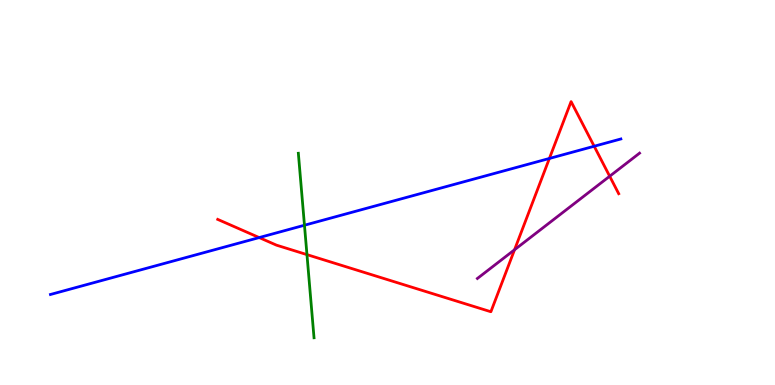[{'lines': ['blue', 'red'], 'intersections': [{'x': 3.34, 'y': 3.83}, {'x': 7.09, 'y': 5.88}, {'x': 7.67, 'y': 6.2}]}, {'lines': ['green', 'red'], 'intersections': [{'x': 3.96, 'y': 3.39}]}, {'lines': ['purple', 'red'], 'intersections': [{'x': 6.64, 'y': 3.51}, {'x': 7.87, 'y': 5.42}]}, {'lines': ['blue', 'green'], 'intersections': [{'x': 3.93, 'y': 4.15}]}, {'lines': ['blue', 'purple'], 'intersections': []}, {'lines': ['green', 'purple'], 'intersections': []}]